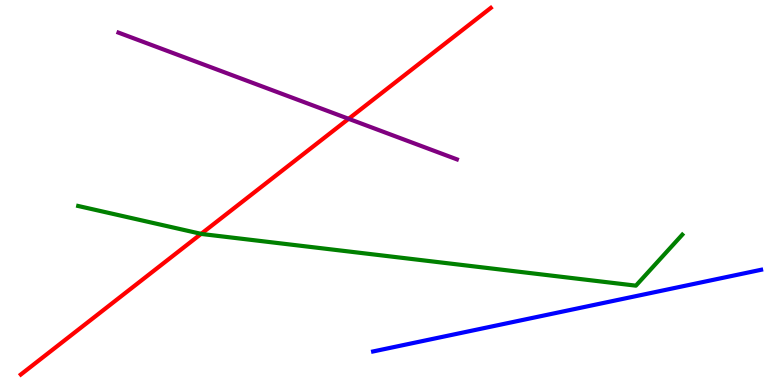[{'lines': ['blue', 'red'], 'intersections': []}, {'lines': ['green', 'red'], 'intersections': [{'x': 2.6, 'y': 3.93}]}, {'lines': ['purple', 'red'], 'intersections': [{'x': 4.5, 'y': 6.91}]}, {'lines': ['blue', 'green'], 'intersections': []}, {'lines': ['blue', 'purple'], 'intersections': []}, {'lines': ['green', 'purple'], 'intersections': []}]